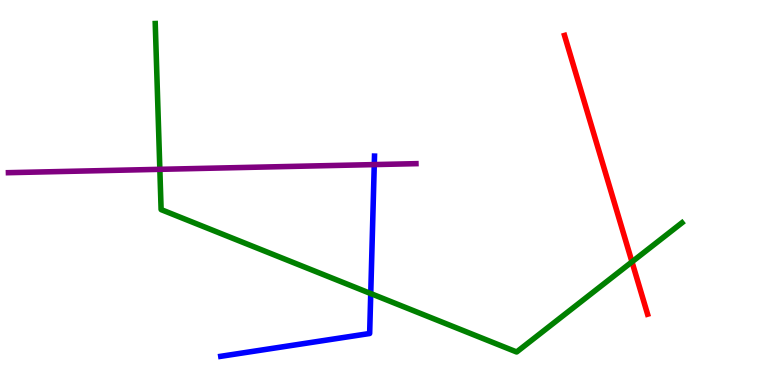[{'lines': ['blue', 'red'], 'intersections': []}, {'lines': ['green', 'red'], 'intersections': [{'x': 8.15, 'y': 3.2}]}, {'lines': ['purple', 'red'], 'intersections': []}, {'lines': ['blue', 'green'], 'intersections': [{'x': 4.78, 'y': 2.38}]}, {'lines': ['blue', 'purple'], 'intersections': [{'x': 4.83, 'y': 5.72}]}, {'lines': ['green', 'purple'], 'intersections': [{'x': 2.06, 'y': 5.6}]}]